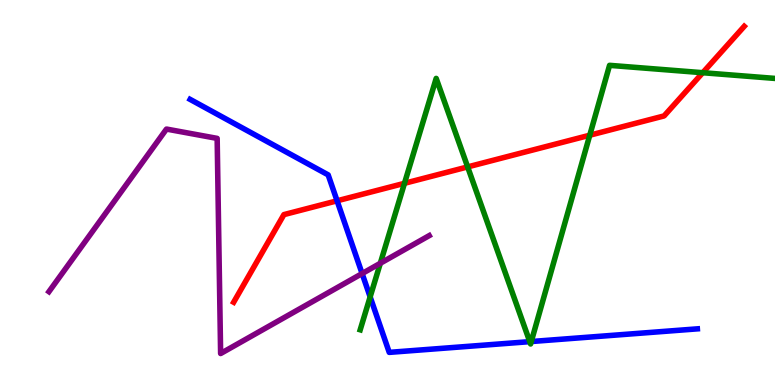[{'lines': ['blue', 'red'], 'intersections': [{'x': 4.35, 'y': 4.78}]}, {'lines': ['green', 'red'], 'intersections': [{'x': 5.22, 'y': 5.24}, {'x': 6.03, 'y': 5.66}, {'x': 7.61, 'y': 6.49}, {'x': 9.07, 'y': 8.11}]}, {'lines': ['purple', 'red'], 'intersections': []}, {'lines': ['blue', 'green'], 'intersections': [{'x': 4.78, 'y': 2.29}, {'x': 6.84, 'y': 1.13}, {'x': 6.86, 'y': 1.13}]}, {'lines': ['blue', 'purple'], 'intersections': [{'x': 4.67, 'y': 2.89}]}, {'lines': ['green', 'purple'], 'intersections': [{'x': 4.91, 'y': 3.16}]}]